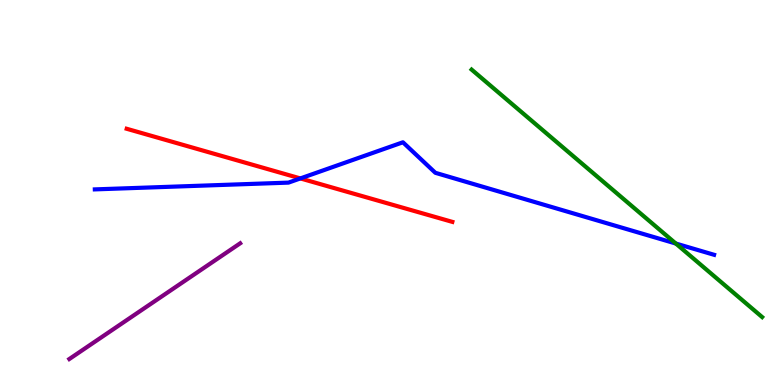[{'lines': ['blue', 'red'], 'intersections': [{'x': 3.88, 'y': 5.37}]}, {'lines': ['green', 'red'], 'intersections': []}, {'lines': ['purple', 'red'], 'intersections': []}, {'lines': ['blue', 'green'], 'intersections': [{'x': 8.72, 'y': 3.67}]}, {'lines': ['blue', 'purple'], 'intersections': []}, {'lines': ['green', 'purple'], 'intersections': []}]